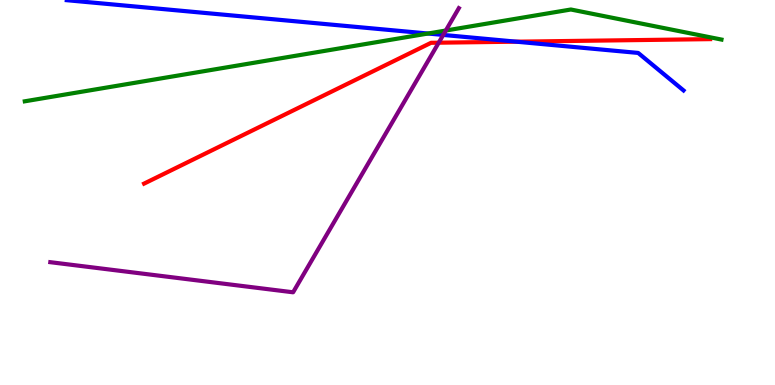[{'lines': ['blue', 'red'], 'intersections': [{'x': 6.66, 'y': 8.92}]}, {'lines': ['green', 'red'], 'intersections': []}, {'lines': ['purple', 'red'], 'intersections': [{'x': 5.66, 'y': 8.89}]}, {'lines': ['blue', 'green'], 'intersections': [{'x': 5.52, 'y': 9.13}]}, {'lines': ['blue', 'purple'], 'intersections': [{'x': 5.72, 'y': 9.09}]}, {'lines': ['green', 'purple'], 'intersections': [{'x': 5.75, 'y': 9.21}]}]